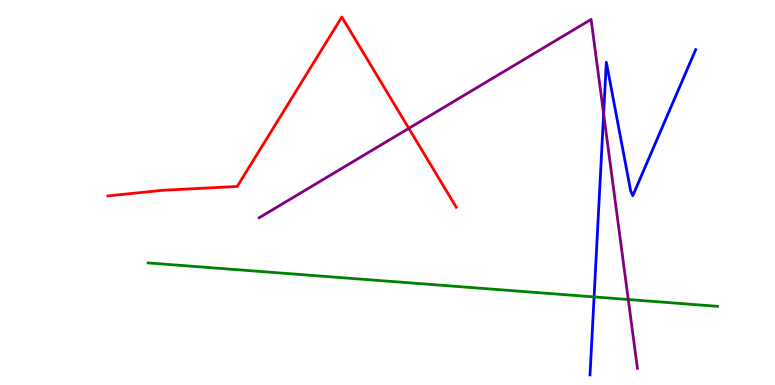[{'lines': ['blue', 'red'], 'intersections': []}, {'lines': ['green', 'red'], 'intersections': []}, {'lines': ['purple', 'red'], 'intersections': [{'x': 5.27, 'y': 6.67}]}, {'lines': ['blue', 'green'], 'intersections': [{'x': 7.67, 'y': 2.29}]}, {'lines': ['blue', 'purple'], 'intersections': [{'x': 7.79, 'y': 7.04}]}, {'lines': ['green', 'purple'], 'intersections': [{'x': 8.11, 'y': 2.22}]}]